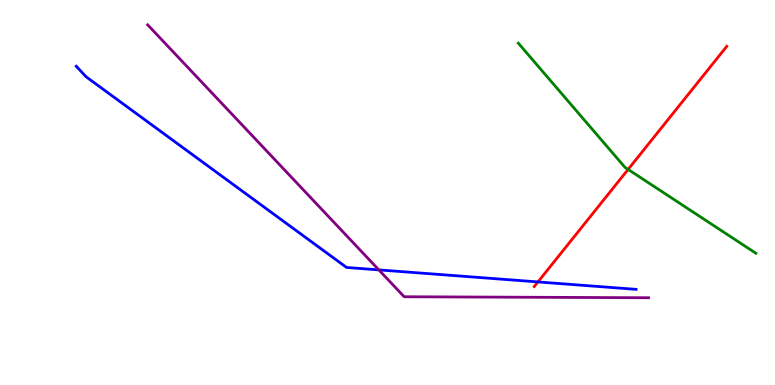[{'lines': ['blue', 'red'], 'intersections': [{'x': 6.94, 'y': 2.68}]}, {'lines': ['green', 'red'], 'intersections': [{'x': 8.1, 'y': 5.6}]}, {'lines': ['purple', 'red'], 'intersections': []}, {'lines': ['blue', 'green'], 'intersections': []}, {'lines': ['blue', 'purple'], 'intersections': [{'x': 4.89, 'y': 2.99}]}, {'lines': ['green', 'purple'], 'intersections': []}]